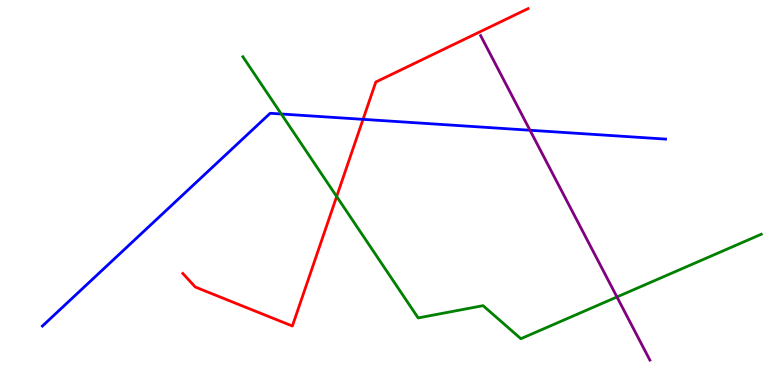[{'lines': ['blue', 'red'], 'intersections': [{'x': 4.68, 'y': 6.9}]}, {'lines': ['green', 'red'], 'intersections': [{'x': 4.34, 'y': 4.9}]}, {'lines': ['purple', 'red'], 'intersections': []}, {'lines': ['blue', 'green'], 'intersections': [{'x': 3.63, 'y': 7.04}]}, {'lines': ['blue', 'purple'], 'intersections': [{'x': 6.84, 'y': 6.62}]}, {'lines': ['green', 'purple'], 'intersections': [{'x': 7.96, 'y': 2.29}]}]